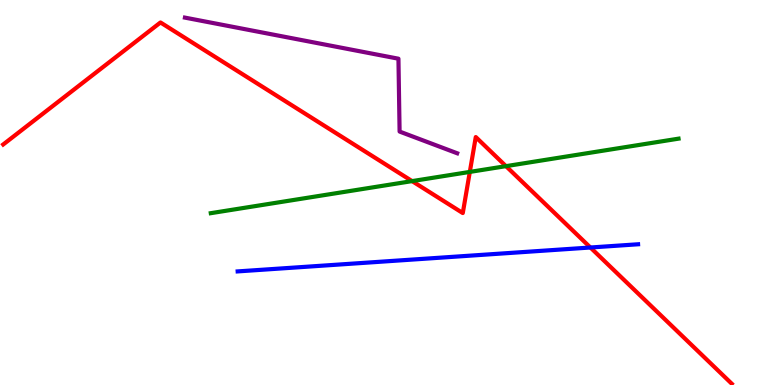[{'lines': ['blue', 'red'], 'intersections': [{'x': 7.62, 'y': 3.57}]}, {'lines': ['green', 'red'], 'intersections': [{'x': 5.32, 'y': 5.3}, {'x': 6.06, 'y': 5.53}, {'x': 6.53, 'y': 5.68}]}, {'lines': ['purple', 'red'], 'intersections': []}, {'lines': ['blue', 'green'], 'intersections': []}, {'lines': ['blue', 'purple'], 'intersections': []}, {'lines': ['green', 'purple'], 'intersections': []}]